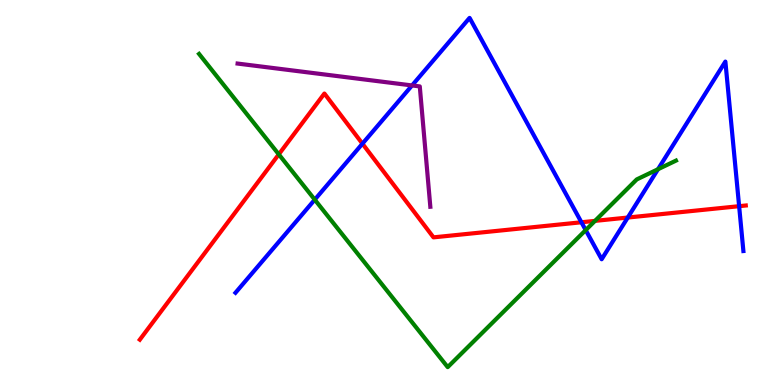[{'lines': ['blue', 'red'], 'intersections': [{'x': 4.68, 'y': 6.27}, {'x': 7.5, 'y': 4.23}, {'x': 8.1, 'y': 4.35}, {'x': 9.54, 'y': 4.64}]}, {'lines': ['green', 'red'], 'intersections': [{'x': 3.6, 'y': 5.99}, {'x': 7.68, 'y': 4.26}]}, {'lines': ['purple', 'red'], 'intersections': []}, {'lines': ['blue', 'green'], 'intersections': [{'x': 4.06, 'y': 4.81}, {'x': 7.56, 'y': 4.02}, {'x': 8.49, 'y': 5.6}]}, {'lines': ['blue', 'purple'], 'intersections': [{'x': 5.32, 'y': 7.78}]}, {'lines': ['green', 'purple'], 'intersections': []}]